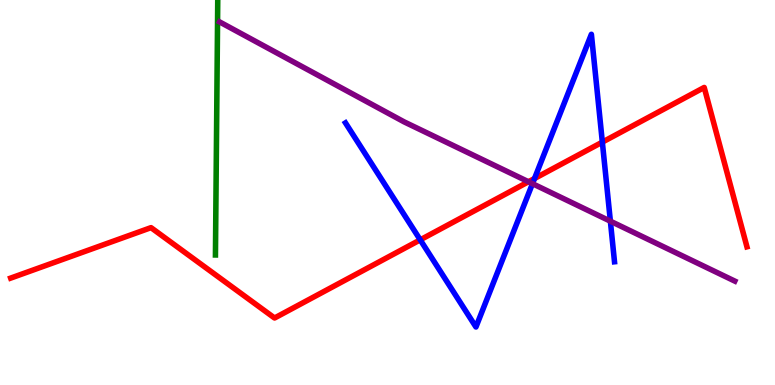[{'lines': ['blue', 'red'], 'intersections': [{'x': 5.42, 'y': 3.77}, {'x': 6.9, 'y': 5.36}, {'x': 7.77, 'y': 6.31}]}, {'lines': ['green', 'red'], 'intersections': []}, {'lines': ['purple', 'red'], 'intersections': [{'x': 6.82, 'y': 5.28}]}, {'lines': ['blue', 'green'], 'intersections': []}, {'lines': ['blue', 'purple'], 'intersections': [{'x': 6.87, 'y': 5.23}, {'x': 7.88, 'y': 4.25}]}, {'lines': ['green', 'purple'], 'intersections': []}]